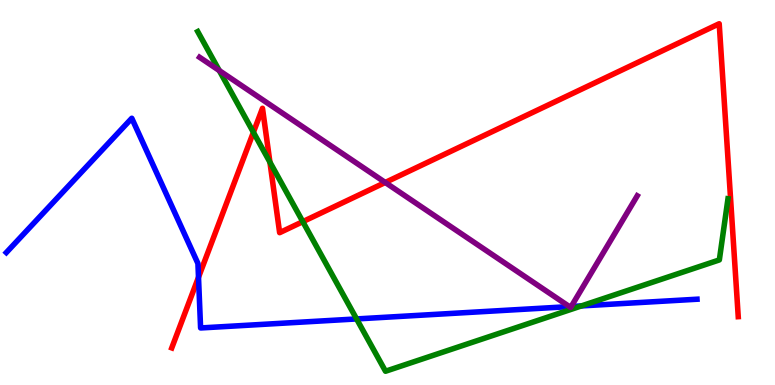[{'lines': ['blue', 'red'], 'intersections': [{'x': 2.56, 'y': 2.8}]}, {'lines': ['green', 'red'], 'intersections': [{'x': 3.27, 'y': 6.56}, {'x': 3.48, 'y': 5.79}, {'x': 3.91, 'y': 4.24}]}, {'lines': ['purple', 'red'], 'intersections': [{'x': 4.97, 'y': 5.26}]}, {'lines': ['blue', 'green'], 'intersections': [{'x': 4.6, 'y': 1.72}, {'x': 7.5, 'y': 2.05}]}, {'lines': ['blue', 'purple'], 'intersections': [{'x': 7.35, 'y': 2.04}, {'x': 7.37, 'y': 2.04}]}, {'lines': ['green', 'purple'], 'intersections': [{'x': 2.83, 'y': 8.17}]}]